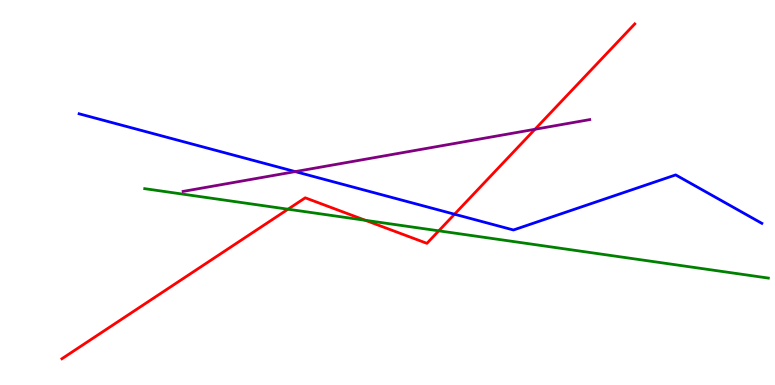[{'lines': ['blue', 'red'], 'intersections': [{'x': 5.86, 'y': 4.44}]}, {'lines': ['green', 'red'], 'intersections': [{'x': 3.72, 'y': 4.57}, {'x': 4.71, 'y': 4.28}, {'x': 5.66, 'y': 4.0}]}, {'lines': ['purple', 'red'], 'intersections': [{'x': 6.9, 'y': 6.64}]}, {'lines': ['blue', 'green'], 'intersections': []}, {'lines': ['blue', 'purple'], 'intersections': [{'x': 3.81, 'y': 5.54}]}, {'lines': ['green', 'purple'], 'intersections': []}]